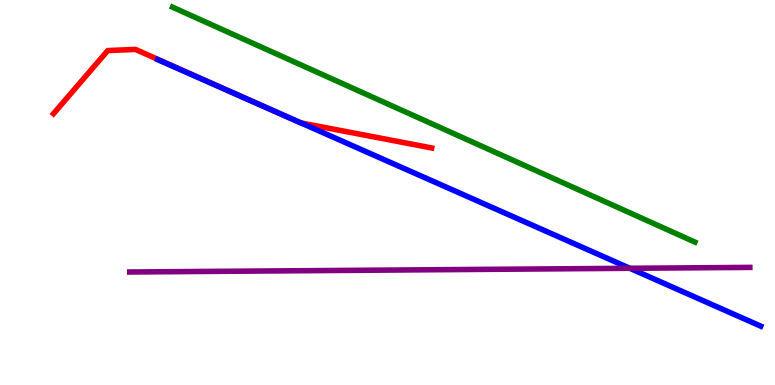[{'lines': ['blue', 'red'], 'intersections': [{'x': 3.51, 'y': 7.14}, {'x': 3.88, 'y': 6.81}]}, {'lines': ['green', 'red'], 'intersections': []}, {'lines': ['purple', 'red'], 'intersections': []}, {'lines': ['blue', 'green'], 'intersections': []}, {'lines': ['blue', 'purple'], 'intersections': [{'x': 8.13, 'y': 3.03}]}, {'lines': ['green', 'purple'], 'intersections': []}]